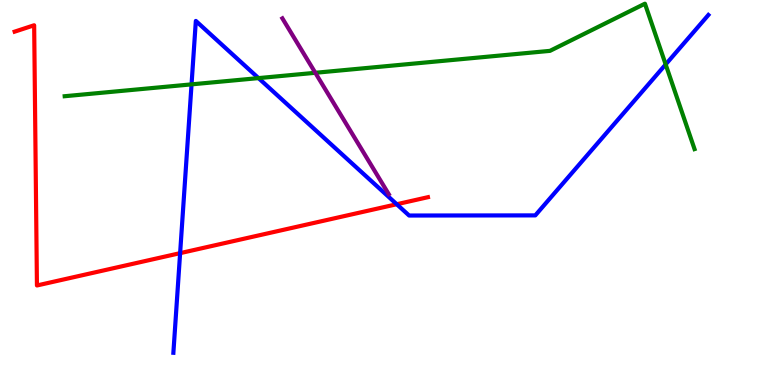[{'lines': ['blue', 'red'], 'intersections': [{'x': 2.32, 'y': 3.42}, {'x': 5.12, 'y': 4.7}]}, {'lines': ['green', 'red'], 'intersections': []}, {'lines': ['purple', 'red'], 'intersections': []}, {'lines': ['blue', 'green'], 'intersections': [{'x': 2.47, 'y': 7.81}, {'x': 3.34, 'y': 7.97}, {'x': 8.59, 'y': 8.33}]}, {'lines': ['blue', 'purple'], 'intersections': []}, {'lines': ['green', 'purple'], 'intersections': [{'x': 4.07, 'y': 8.11}]}]